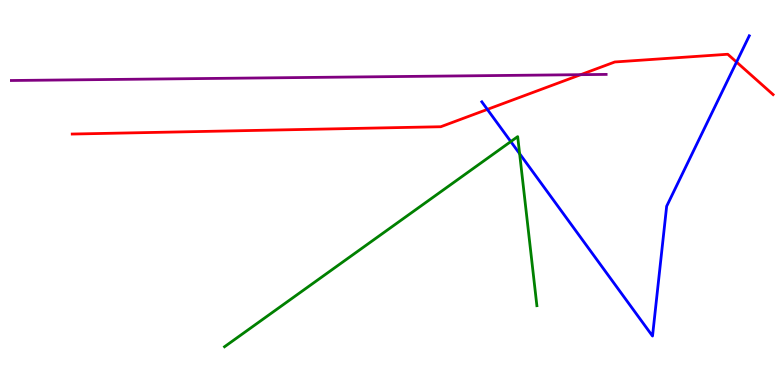[{'lines': ['blue', 'red'], 'intersections': [{'x': 6.29, 'y': 7.16}, {'x': 9.5, 'y': 8.39}]}, {'lines': ['green', 'red'], 'intersections': []}, {'lines': ['purple', 'red'], 'intersections': [{'x': 7.49, 'y': 8.06}]}, {'lines': ['blue', 'green'], 'intersections': [{'x': 6.59, 'y': 6.32}, {'x': 6.7, 'y': 6.01}]}, {'lines': ['blue', 'purple'], 'intersections': []}, {'lines': ['green', 'purple'], 'intersections': []}]